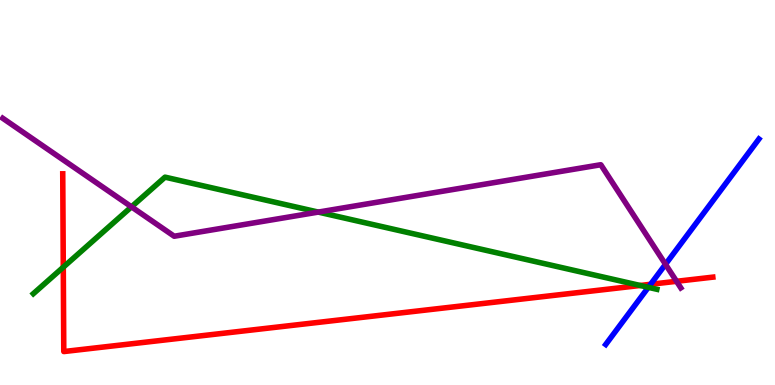[{'lines': ['blue', 'red'], 'intersections': [{'x': 8.39, 'y': 2.62}]}, {'lines': ['green', 'red'], 'intersections': [{'x': 0.817, 'y': 3.06}, {'x': 8.26, 'y': 2.58}]}, {'lines': ['purple', 'red'], 'intersections': [{'x': 8.73, 'y': 2.69}]}, {'lines': ['blue', 'green'], 'intersections': [{'x': 8.37, 'y': 2.54}]}, {'lines': ['blue', 'purple'], 'intersections': [{'x': 8.59, 'y': 3.13}]}, {'lines': ['green', 'purple'], 'intersections': [{'x': 1.7, 'y': 4.63}, {'x': 4.11, 'y': 4.49}]}]